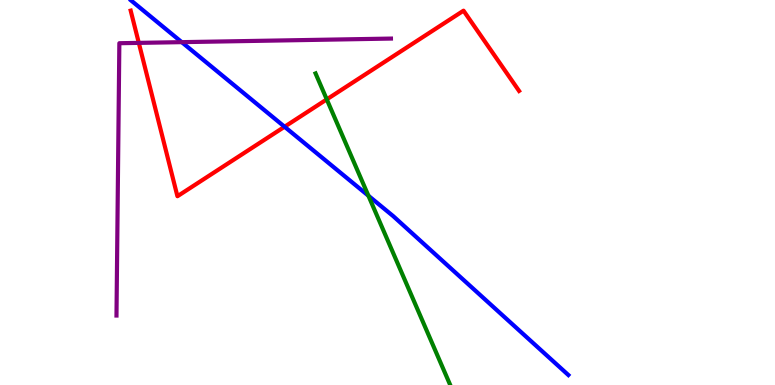[{'lines': ['blue', 'red'], 'intersections': [{'x': 3.67, 'y': 6.71}]}, {'lines': ['green', 'red'], 'intersections': [{'x': 4.22, 'y': 7.42}]}, {'lines': ['purple', 'red'], 'intersections': [{'x': 1.79, 'y': 8.89}]}, {'lines': ['blue', 'green'], 'intersections': [{'x': 4.75, 'y': 4.92}]}, {'lines': ['blue', 'purple'], 'intersections': [{'x': 2.35, 'y': 8.91}]}, {'lines': ['green', 'purple'], 'intersections': []}]